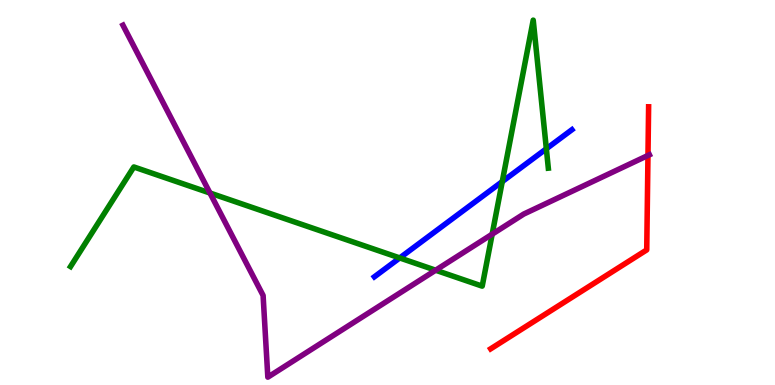[{'lines': ['blue', 'red'], 'intersections': []}, {'lines': ['green', 'red'], 'intersections': []}, {'lines': ['purple', 'red'], 'intersections': [{'x': 8.36, 'y': 5.96}]}, {'lines': ['blue', 'green'], 'intersections': [{'x': 5.16, 'y': 3.3}, {'x': 6.48, 'y': 5.28}, {'x': 7.05, 'y': 6.14}]}, {'lines': ['blue', 'purple'], 'intersections': []}, {'lines': ['green', 'purple'], 'intersections': [{'x': 2.71, 'y': 4.99}, {'x': 5.62, 'y': 2.98}, {'x': 6.35, 'y': 3.92}]}]